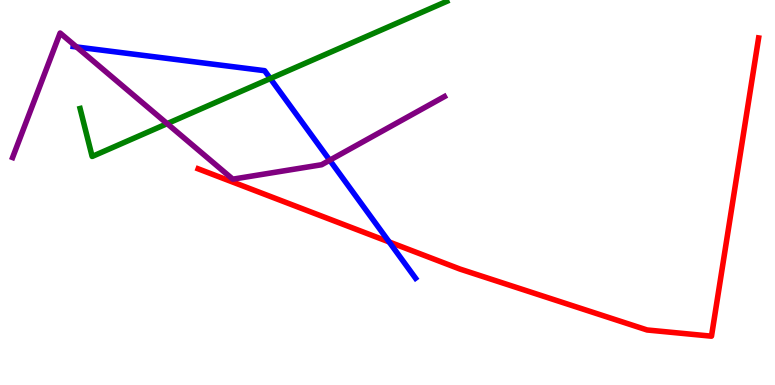[{'lines': ['blue', 'red'], 'intersections': [{'x': 5.02, 'y': 3.72}]}, {'lines': ['green', 'red'], 'intersections': []}, {'lines': ['purple', 'red'], 'intersections': []}, {'lines': ['blue', 'green'], 'intersections': [{'x': 3.49, 'y': 7.96}]}, {'lines': ['blue', 'purple'], 'intersections': [{'x': 0.988, 'y': 8.78}, {'x': 4.25, 'y': 5.84}]}, {'lines': ['green', 'purple'], 'intersections': [{'x': 2.16, 'y': 6.79}]}]